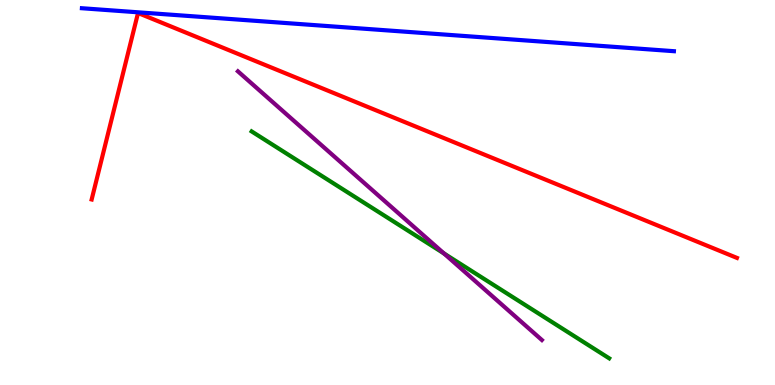[{'lines': ['blue', 'red'], 'intersections': []}, {'lines': ['green', 'red'], 'intersections': []}, {'lines': ['purple', 'red'], 'intersections': []}, {'lines': ['blue', 'green'], 'intersections': []}, {'lines': ['blue', 'purple'], 'intersections': []}, {'lines': ['green', 'purple'], 'intersections': [{'x': 5.73, 'y': 3.42}]}]